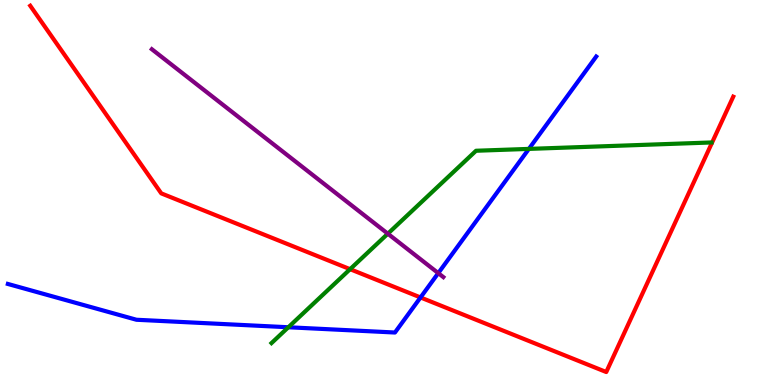[{'lines': ['blue', 'red'], 'intersections': [{'x': 5.43, 'y': 2.27}]}, {'lines': ['green', 'red'], 'intersections': [{'x': 4.52, 'y': 3.01}]}, {'lines': ['purple', 'red'], 'intersections': []}, {'lines': ['blue', 'green'], 'intersections': [{'x': 3.72, 'y': 1.5}, {'x': 6.82, 'y': 6.13}]}, {'lines': ['blue', 'purple'], 'intersections': [{'x': 5.66, 'y': 2.91}]}, {'lines': ['green', 'purple'], 'intersections': [{'x': 5.0, 'y': 3.93}]}]